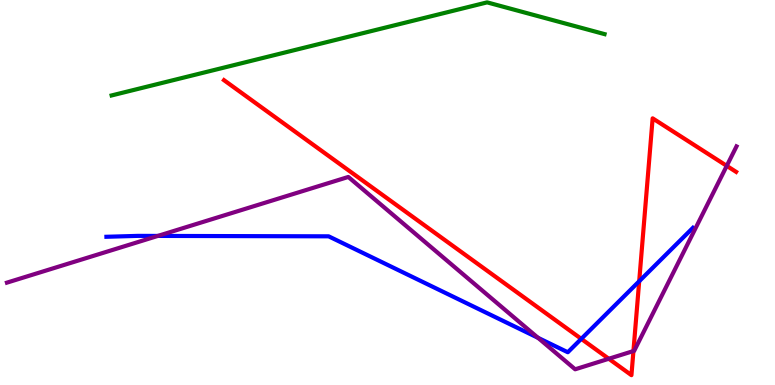[{'lines': ['blue', 'red'], 'intersections': [{'x': 7.5, 'y': 1.2}, {'x': 8.25, 'y': 2.69}]}, {'lines': ['green', 'red'], 'intersections': []}, {'lines': ['purple', 'red'], 'intersections': [{'x': 7.86, 'y': 0.681}, {'x': 8.17, 'y': 0.882}, {'x': 9.38, 'y': 5.69}]}, {'lines': ['blue', 'green'], 'intersections': []}, {'lines': ['blue', 'purple'], 'intersections': [{'x': 2.04, 'y': 3.87}, {'x': 6.94, 'y': 1.23}]}, {'lines': ['green', 'purple'], 'intersections': []}]